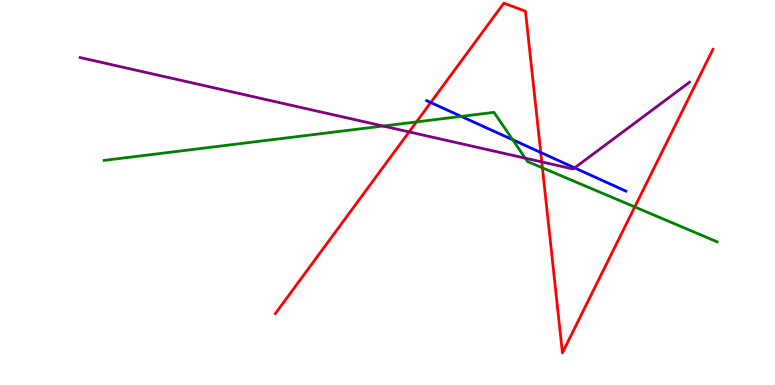[{'lines': ['blue', 'red'], 'intersections': [{'x': 5.56, 'y': 7.34}, {'x': 6.98, 'y': 6.04}]}, {'lines': ['green', 'red'], 'intersections': [{'x': 5.37, 'y': 6.83}, {'x': 7.0, 'y': 5.64}, {'x': 8.19, 'y': 4.63}]}, {'lines': ['purple', 'red'], 'intersections': [{'x': 5.28, 'y': 6.57}, {'x': 6.99, 'y': 5.79}]}, {'lines': ['blue', 'green'], 'intersections': [{'x': 5.95, 'y': 6.98}, {'x': 6.62, 'y': 6.37}]}, {'lines': ['blue', 'purple'], 'intersections': [{'x': 7.41, 'y': 5.64}]}, {'lines': ['green', 'purple'], 'intersections': [{'x': 4.94, 'y': 6.73}, {'x': 6.78, 'y': 5.89}]}]